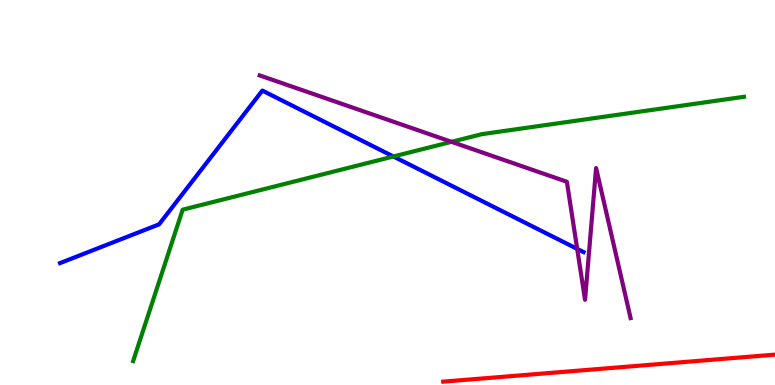[{'lines': ['blue', 'red'], 'intersections': []}, {'lines': ['green', 'red'], 'intersections': []}, {'lines': ['purple', 'red'], 'intersections': []}, {'lines': ['blue', 'green'], 'intersections': [{'x': 5.08, 'y': 5.94}]}, {'lines': ['blue', 'purple'], 'intersections': [{'x': 7.45, 'y': 3.54}]}, {'lines': ['green', 'purple'], 'intersections': [{'x': 5.83, 'y': 6.32}]}]